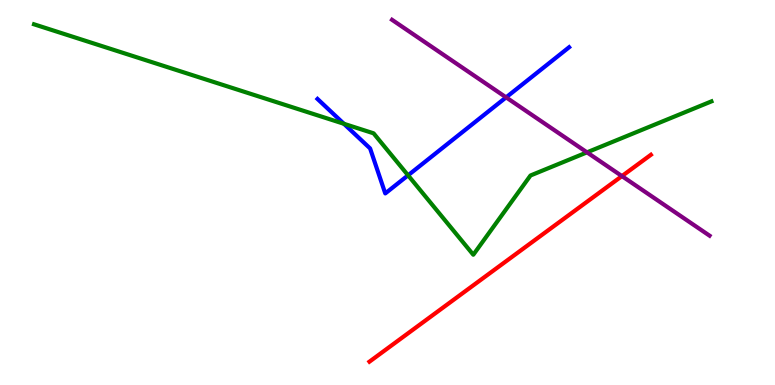[{'lines': ['blue', 'red'], 'intersections': []}, {'lines': ['green', 'red'], 'intersections': []}, {'lines': ['purple', 'red'], 'intersections': [{'x': 8.02, 'y': 5.43}]}, {'lines': ['blue', 'green'], 'intersections': [{'x': 4.44, 'y': 6.78}, {'x': 5.27, 'y': 5.45}]}, {'lines': ['blue', 'purple'], 'intersections': [{'x': 6.53, 'y': 7.47}]}, {'lines': ['green', 'purple'], 'intersections': [{'x': 7.57, 'y': 6.04}]}]